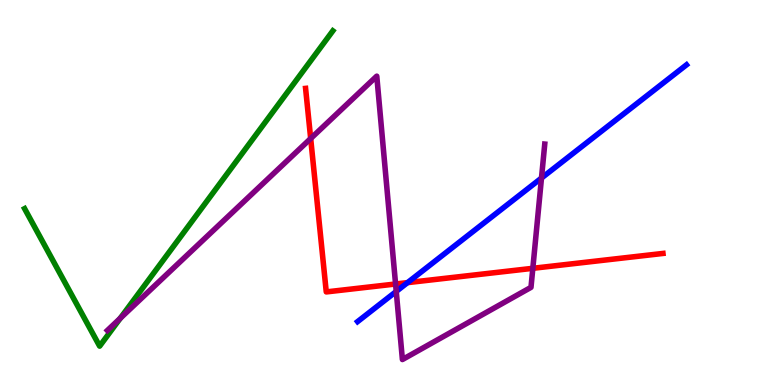[{'lines': ['blue', 'red'], 'intersections': [{'x': 5.26, 'y': 2.66}]}, {'lines': ['green', 'red'], 'intersections': []}, {'lines': ['purple', 'red'], 'intersections': [{'x': 4.01, 'y': 6.4}, {'x': 5.1, 'y': 2.62}, {'x': 6.88, 'y': 3.03}]}, {'lines': ['blue', 'green'], 'intersections': []}, {'lines': ['blue', 'purple'], 'intersections': [{'x': 5.11, 'y': 2.43}, {'x': 6.99, 'y': 5.38}]}, {'lines': ['green', 'purple'], 'intersections': [{'x': 1.55, 'y': 1.73}]}]